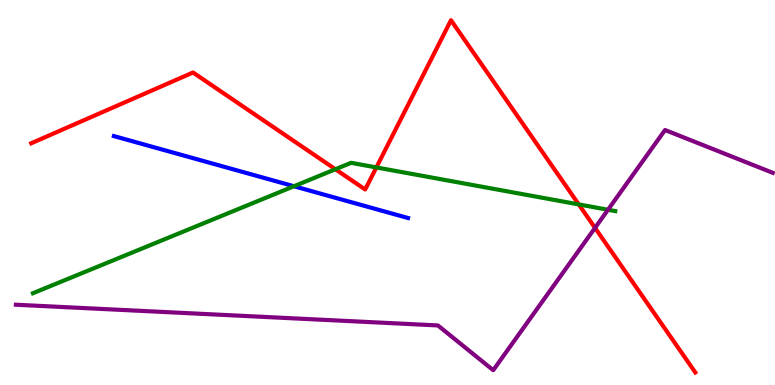[{'lines': ['blue', 'red'], 'intersections': []}, {'lines': ['green', 'red'], 'intersections': [{'x': 4.33, 'y': 5.6}, {'x': 4.86, 'y': 5.65}, {'x': 7.47, 'y': 4.69}]}, {'lines': ['purple', 'red'], 'intersections': [{'x': 7.68, 'y': 4.08}]}, {'lines': ['blue', 'green'], 'intersections': [{'x': 3.79, 'y': 5.16}]}, {'lines': ['blue', 'purple'], 'intersections': []}, {'lines': ['green', 'purple'], 'intersections': [{'x': 7.84, 'y': 4.55}]}]